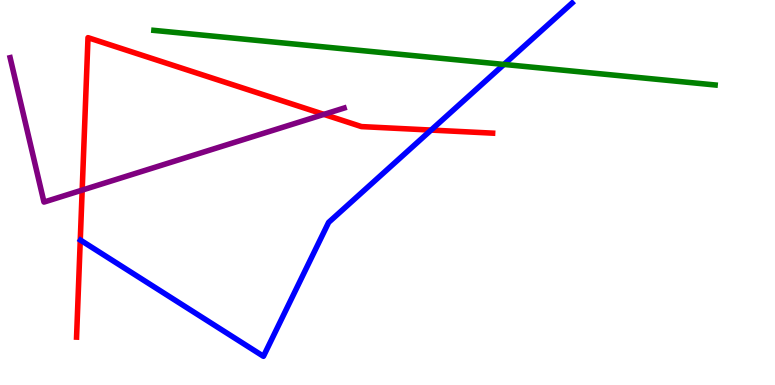[{'lines': ['blue', 'red'], 'intersections': [{'x': 5.56, 'y': 6.62}]}, {'lines': ['green', 'red'], 'intersections': []}, {'lines': ['purple', 'red'], 'intersections': [{'x': 1.06, 'y': 5.06}, {'x': 4.18, 'y': 7.03}]}, {'lines': ['blue', 'green'], 'intersections': [{'x': 6.5, 'y': 8.33}]}, {'lines': ['blue', 'purple'], 'intersections': []}, {'lines': ['green', 'purple'], 'intersections': []}]